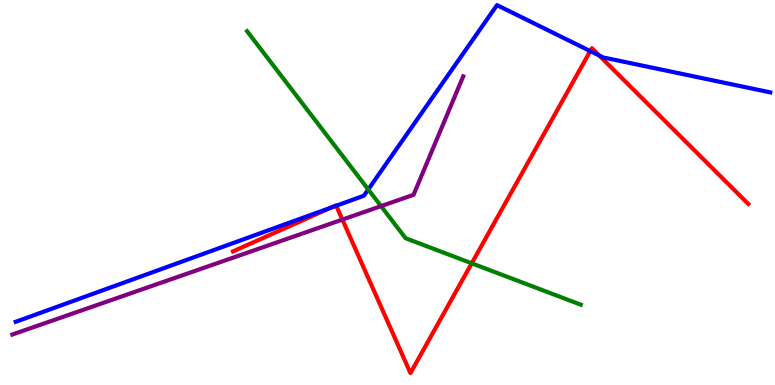[{'lines': ['blue', 'red'], 'intersections': [{'x': 4.27, 'y': 4.61}, {'x': 4.34, 'y': 4.66}, {'x': 7.62, 'y': 8.67}, {'x': 7.73, 'y': 8.56}]}, {'lines': ['green', 'red'], 'intersections': [{'x': 6.09, 'y': 3.16}]}, {'lines': ['purple', 'red'], 'intersections': [{'x': 4.42, 'y': 4.3}]}, {'lines': ['blue', 'green'], 'intersections': [{'x': 4.75, 'y': 5.08}]}, {'lines': ['blue', 'purple'], 'intersections': []}, {'lines': ['green', 'purple'], 'intersections': [{'x': 4.92, 'y': 4.65}]}]